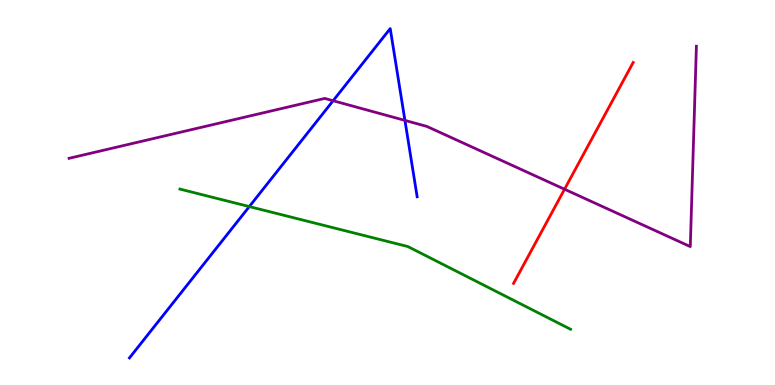[{'lines': ['blue', 'red'], 'intersections': []}, {'lines': ['green', 'red'], 'intersections': []}, {'lines': ['purple', 'red'], 'intersections': [{'x': 7.28, 'y': 5.08}]}, {'lines': ['blue', 'green'], 'intersections': [{'x': 3.22, 'y': 4.63}]}, {'lines': ['blue', 'purple'], 'intersections': [{'x': 4.3, 'y': 7.38}, {'x': 5.22, 'y': 6.87}]}, {'lines': ['green', 'purple'], 'intersections': []}]